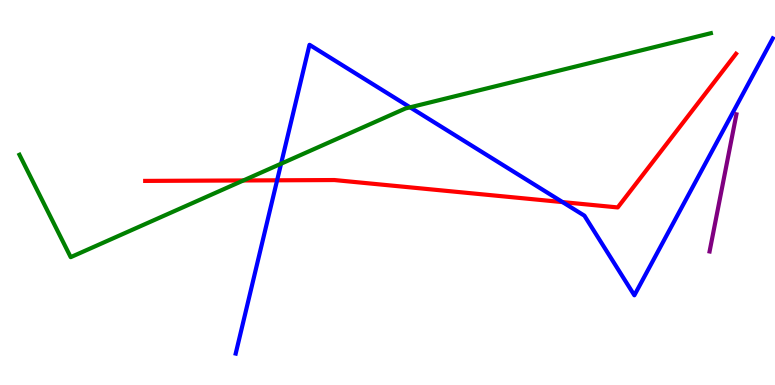[{'lines': ['blue', 'red'], 'intersections': [{'x': 3.58, 'y': 5.32}, {'x': 7.26, 'y': 4.75}]}, {'lines': ['green', 'red'], 'intersections': [{'x': 3.14, 'y': 5.31}]}, {'lines': ['purple', 'red'], 'intersections': []}, {'lines': ['blue', 'green'], 'intersections': [{'x': 3.63, 'y': 5.75}, {'x': 5.29, 'y': 7.21}]}, {'lines': ['blue', 'purple'], 'intersections': []}, {'lines': ['green', 'purple'], 'intersections': []}]